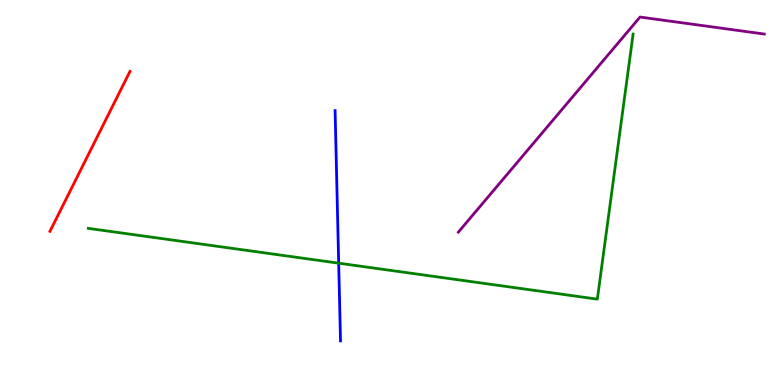[{'lines': ['blue', 'red'], 'intersections': []}, {'lines': ['green', 'red'], 'intersections': []}, {'lines': ['purple', 'red'], 'intersections': []}, {'lines': ['blue', 'green'], 'intersections': [{'x': 4.37, 'y': 3.16}]}, {'lines': ['blue', 'purple'], 'intersections': []}, {'lines': ['green', 'purple'], 'intersections': []}]